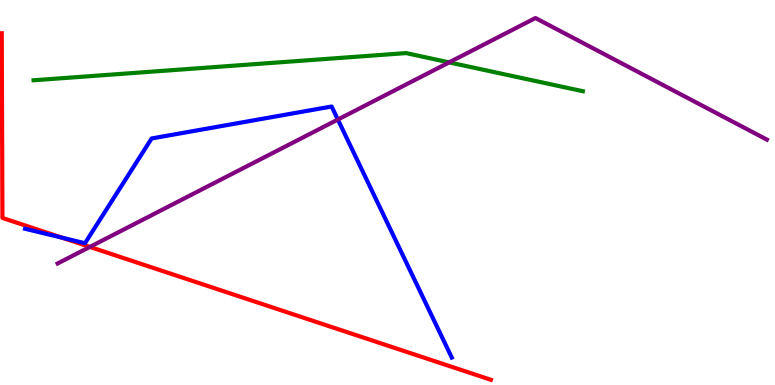[{'lines': ['blue', 'red'], 'intersections': [{'x': 0.8, 'y': 3.83}]}, {'lines': ['green', 'red'], 'intersections': []}, {'lines': ['purple', 'red'], 'intersections': [{'x': 1.16, 'y': 3.59}]}, {'lines': ['blue', 'green'], 'intersections': []}, {'lines': ['blue', 'purple'], 'intersections': [{'x': 4.36, 'y': 6.9}]}, {'lines': ['green', 'purple'], 'intersections': [{'x': 5.8, 'y': 8.38}]}]